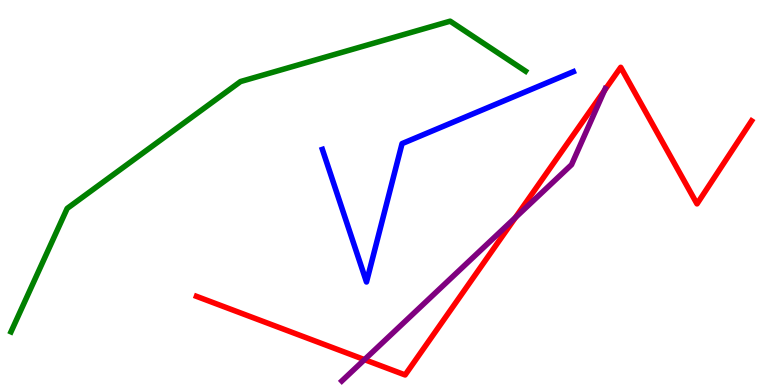[{'lines': ['blue', 'red'], 'intersections': []}, {'lines': ['green', 'red'], 'intersections': []}, {'lines': ['purple', 'red'], 'intersections': [{'x': 4.7, 'y': 0.659}, {'x': 6.65, 'y': 4.35}, {'x': 7.8, 'y': 7.65}]}, {'lines': ['blue', 'green'], 'intersections': []}, {'lines': ['blue', 'purple'], 'intersections': []}, {'lines': ['green', 'purple'], 'intersections': []}]